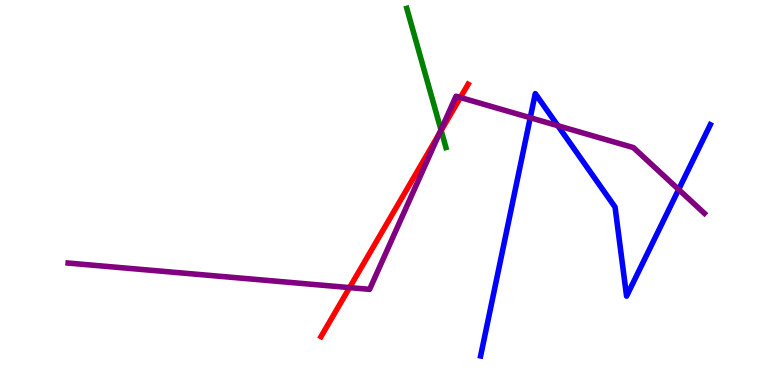[{'lines': ['blue', 'red'], 'intersections': []}, {'lines': ['green', 'red'], 'intersections': [{'x': 5.69, 'y': 6.61}]}, {'lines': ['purple', 'red'], 'intersections': [{'x': 4.51, 'y': 2.53}, {'x': 5.67, 'y': 6.52}, {'x': 5.94, 'y': 7.47}]}, {'lines': ['blue', 'green'], 'intersections': []}, {'lines': ['blue', 'purple'], 'intersections': [{'x': 6.84, 'y': 6.94}, {'x': 7.2, 'y': 6.73}, {'x': 8.76, 'y': 5.08}]}, {'lines': ['green', 'purple'], 'intersections': [{'x': 5.69, 'y': 6.63}]}]